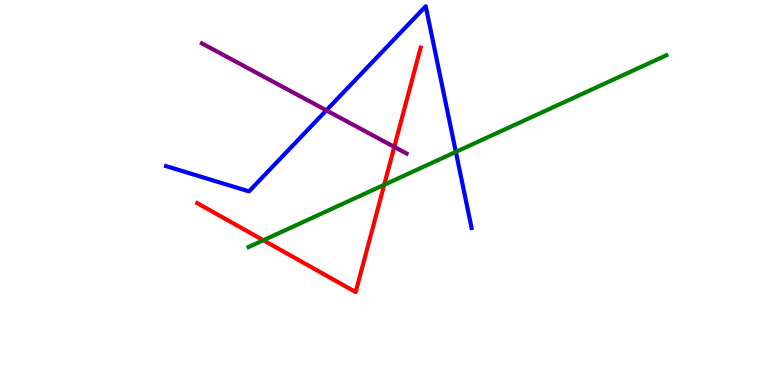[{'lines': ['blue', 'red'], 'intersections': []}, {'lines': ['green', 'red'], 'intersections': [{'x': 3.4, 'y': 3.76}, {'x': 4.96, 'y': 5.2}]}, {'lines': ['purple', 'red'], 'intersections': [{'x': 5.09, 'y': 6.18}]}, {'lines': ['blue', 'green'], 'intersections': [{'x': 5.88, 'y': 6.05}]}, {'lines': ['blue', 'purple'], 'intersections': [{'x': 4.21, 'y': 7.13}]}, {'lines': ['green', 'purple'], 'intersections': []}]